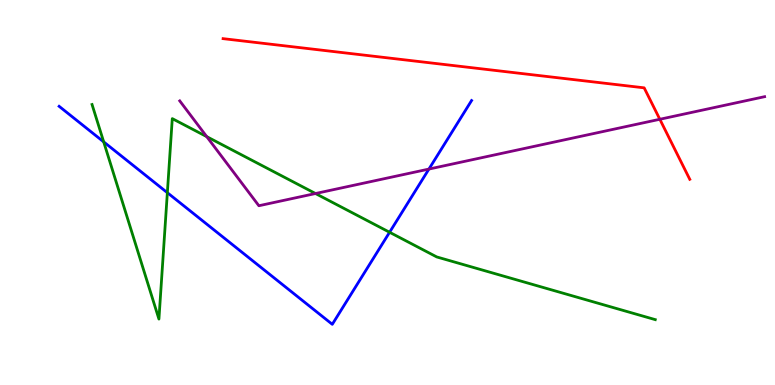[{'lines': ['blue', 'red'], 'intersections': []}, {'lines': ['green', 'red'], 'intersections': []}, {'lines': ['purple', 'red'], 'intersections': [{'x': 8.51, 'y': 6.9}]}, {'lines': ['blue', 'green'], 'intersections': [{'x': 1.34, 'y': 6.32}, {'x': 2.16, 'y': 5.0}, {'x': 5.03, 'y': 3.97}]}, {'lines': ['blue', 'purple'], 'intersections': [{'x': 5.53, 'y': 5.61}]}, {'lines': ['green', 'purple'], 'intersections': [{'x': 2.67, 'y': 6.45}, {'x': 4.07, 'y': 4.97}]}]